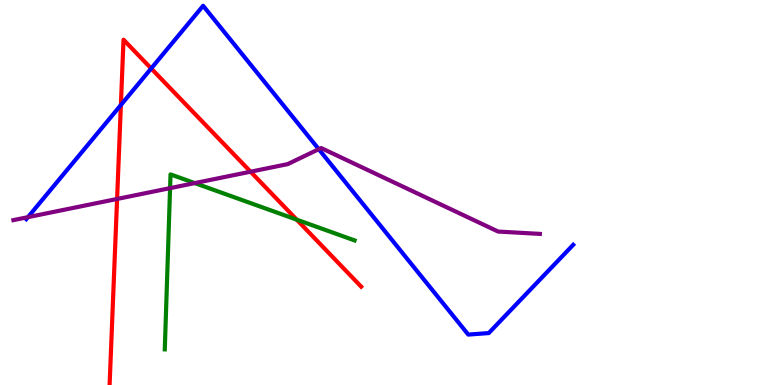[{'lines': ['blue', 'red'], 'intersections': [{'x': 1.56, 'y': 7.27}, {'x': 1.95, 'y': 8.22}]}, {'lines': ['green', 'red'], 'intersections': [{'x': 3.83, 'y': 4.29}]}, {'lines': ['purple', 'red'], 'intersections': [{'x': 1.51, 'y': 4.83}, {'x': 3.23, 'y': 5.54}]}, {'lines': ['blue', 'green'], 'intersections': []}, {'lines': ['blue', 'purple'], 'intersections': [{'x': 0.361, 'y': 4.36}, {'x': 4.11, 'y': 6.13}]}, {'lines': ['green', 'purple'], 'intersections': [{'x': 2.19, 'y': 5.11}, {'x': 2.51, 'y': 5.24}]}]